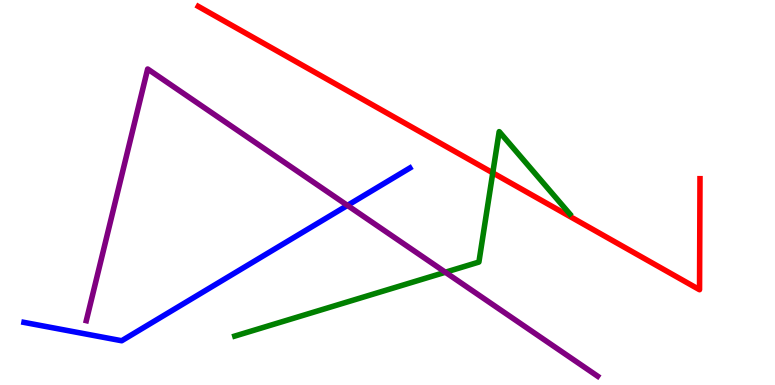[{'lines': ['blue', 'red'], 'intersections': []}, {'lines': ['green', 'red'], 'intersections': [{'x': 6.36, 'y': 5.51}]}, {'lines': ['purple', 'red'], 'intersections': []}, {'lines': ['blue', 'green'], 'intersections': []}, {'lines': ['blue', 'purple'], 'intersections': [{'x': 4.48, 'y': 4.66}]}, {'lines': ['green', 'purple'], 'intersections': [{'x': 5.75, 'y': 2.93}]}]